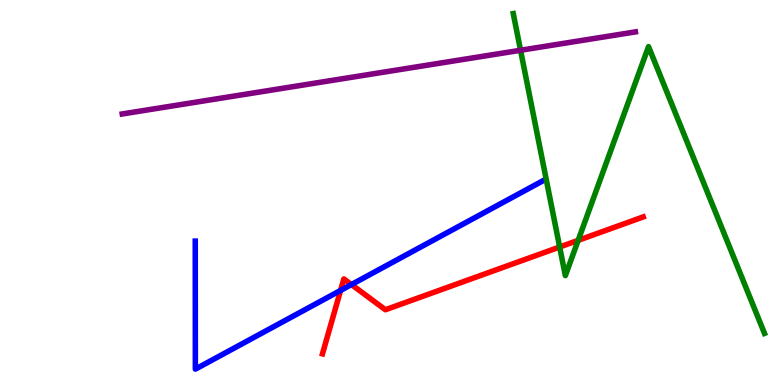[{'lines': ['blue', 'red'], 'intersections': [{'x': 4.39, 'y': 2.46}, {'x': 4.53, 'y': 2.61}]}, {'lines': ['green', 'red'], 'intersections': [{'x': 7.22, 'y': 3.58}, {'x': 7.46, 'y': 3.76}]}, {'lines': ['purple', 'red'], 'intersections': []}, {'lines': ['blue', 'green'], 'intersections': []}, {'lines': ['blue', 'purple'], 'intersections': []}, {'lines': ['green', 'purple'], 'intersections': [{'x': 6.72, 'y': 8.69}]}]